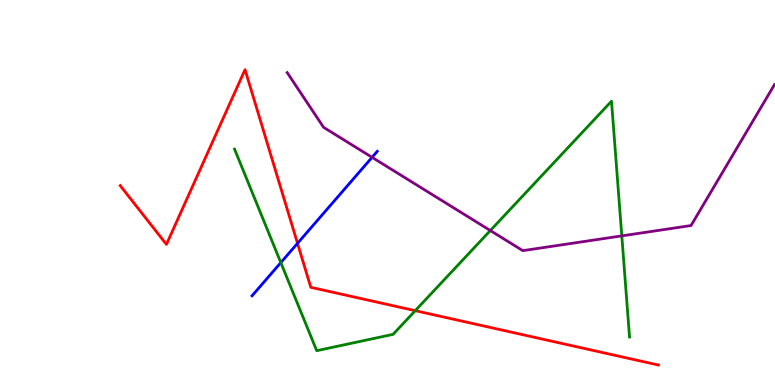[{'lines': ['blue', 'red'], 'intersections': [{'x': 3.84, 'y': 3.68}]}, {'lines': ['green', 'red'], 'intersections': [{'x': 5.36, 'y': 1.93}]}, {'lines': ['purple', 'red'], 'intersections': []}, {'lines': ['blue', 'green'], 'intersections': [{'x': 3.62, 'y': 3.18}]}, {'lines': ['blue', 'purple'], 'intersections': [{'x': 4.8, 'y': 5.91}]}, {'lines': ['green', 'purple'], 'intersections': [{'x': 6.33, 'y': 4.01}, {'x': 8.02, 'y': 3.87}]}]